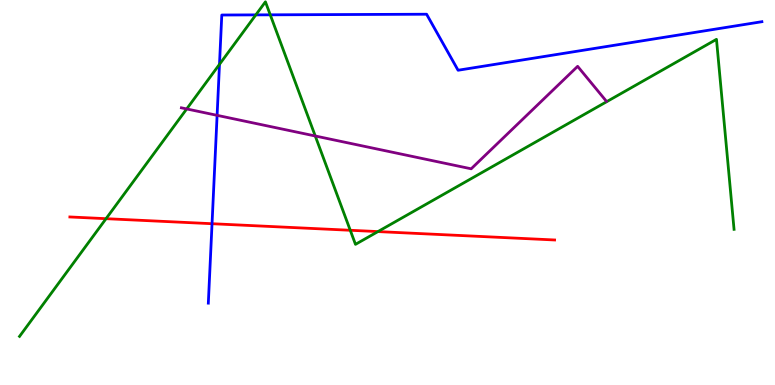[{'lines': ['blue', 'red'], 'intersections': [{'x': 2.74, 'y': 4.19}]}, {'lines': ['green', 'red'], 'intersections': [{'x': 1.37, 'y': 4.32}, {'x': 4.52, 'y': 4.02}, {'x': 4.88, 'y': 3.98}]}, {'lines': ['purple', 'red'], 'intersections': []}, {'lines': ['blue', 'green'], 'intersections': [{'x': 2.83, 'y': 8.33}, {'x': 3.3, 'y': 9.61}, {'x': 3.49, 'y': 9.61}]}, {'lines': ['blue', 'purple'], 'intersections': [{'x': 2.8, 'y': 7.0}]}, {'lines': ['green', 'purple'], 'intersections': [{'x': 2.41, 'y': 7.17}, {'x': 4.07, 'y': 6.47}]}]